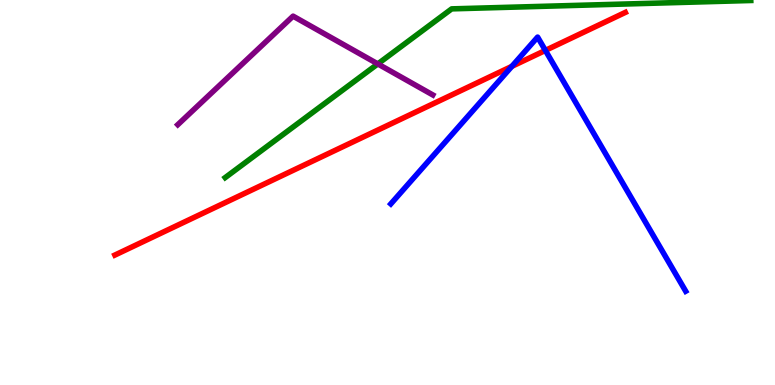[{'lines': ['blue', 'red'], 'intersections': [{'x': 6.6, 'y': 8.28}, {'x': 7.04, 'y': 8.69}]}, {'lines': ['green', 'red'], 'intersections': []}, {'lines': ['purple', 'red'], 'intersections': []}, {'lines': ['blue', 'green'], 'intersections': []}, {'lines': ['blue', 'purple'], 'intersections': []}, {'lines': ['green', 'purple'], 'intersections': [{'x': 4.87, 'y': 8.34}]}]